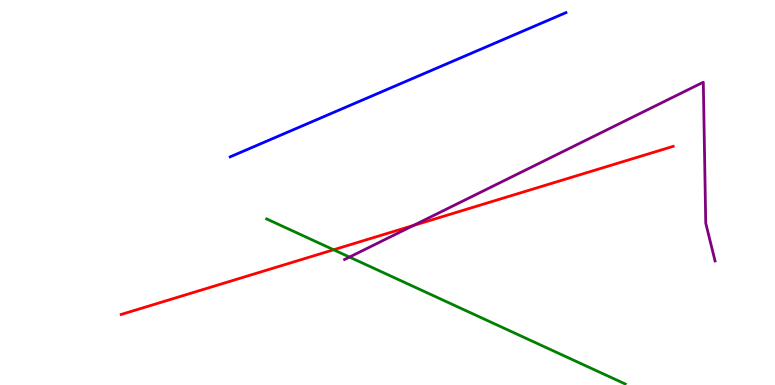[{'lines': ['blue', 'red'], 'intersections': []}, {'lines': ['green', 'red'], 'intersections': [{'x': 4.3, 'y': 3.51}]}, {'lines': ['purple', 'red'], 'intersections': [{'x': 5.34, 'y': 4.14}]}, {'lines': ['blue', 'green'], 'intersections': []}, {'lines': ['blue', 'purple'], 'intersections': []}, {'lines': ['green', 'purple'], 'intersections': [{'x': 4.51, 'y': 3.32}]}]